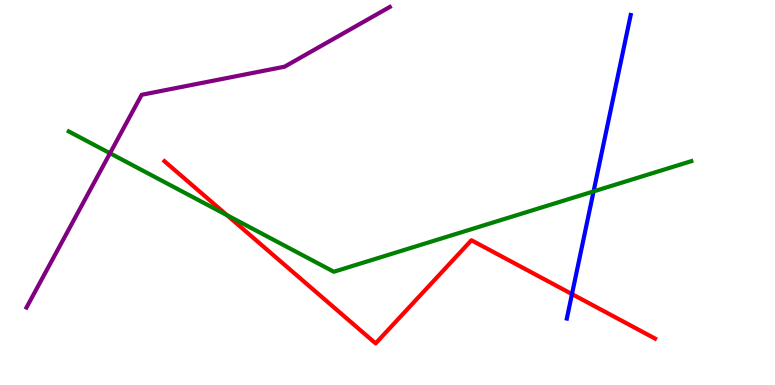[{'lines': ['blue', 'red'], 'intersections': [{'x': 7.38, 'y': 2.36}]}, {'lines': ['green', 'red'], 'intersections': [{'x': 2.93, 'y': 4.41}]}, {'lines': ['purple', 'red'], 'intersections': []}, {'lines': ['blue', 'green'], 'intersections': [{'x': 7.66, 'y': 5.03}]}, {'lines': ['blue', 'purple'], 'intersections': []}, {'lines': ['green', 'purple'], 'intersections': [{'x': 1.42, 'y': 6.02}]}]